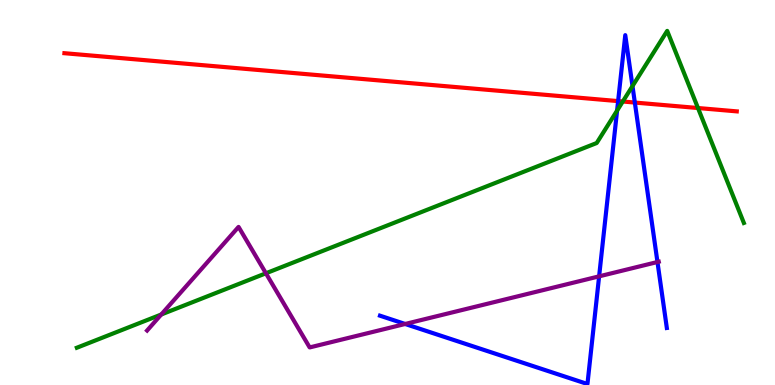[{'lines': ['blue', 'red'], 'intersections': [{'x': 7.98, 'y': 7.37}, {'x': 8.19, 'y': 7.34}]}, {'lines': ['green', 'red'], 'intersections': [{'x': 8.04, 'y': 7.36}, {'x': 9.01, 'y': 7.19}]}, {'lines': ['purple', 'red'], 'intersections': []}, {'lines': ['blue', 'green'], 'intersections': [{'x': 7.96, 'y': 7.13}, {'x': 8.16, 'y': 7.76}]}, {'lines': ['blue', 'purple'], 'intersections': [{'x': 5.23, 'y': 1.58}, {'x': 7.73, 'y': 2.82}, {'x': 8.48, 'y': 3.19}]}, {'lines': ['green', 'purple'], 'intersections': [{'x': 2.08, 'y': 1.83}, {'x': 3.43, 'y': 2.9}]}]